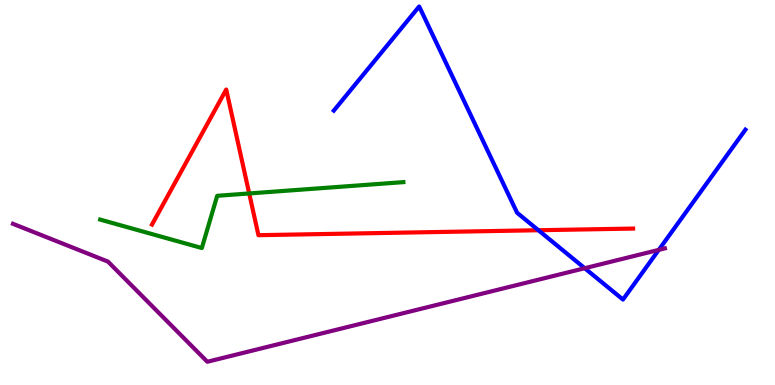[{'lines': ['blue', 'red'], 'intersections': [{'x': 6.95, 'y': 4.02}]}, {'lines': ['green', 'red'], 'intersections': [{'x': 3.22, 'y': 4.98}]}, {'lines': ['purple', 'red'], 'intersections': []}, {'lines': ['blue', 'green'], 'intersections': []}, {'lines': ['blue', 'purple'], 'intersections': [{'x': 7.55, 'y': 3.03}, {'x': 8.5, 'y': 3.51}]}, {'lines': ['green', 'purple'], 'intersections': []}]